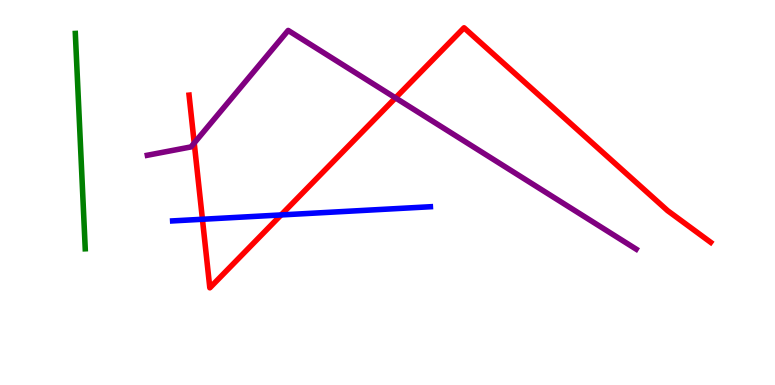[{'lines': ['blue', 'red'], 'intersections': [{'x': 2.61, 'y': 4.3}, {'x': 3.63, 'y': 4.42}]}, {'lines': ['green', 'red'], 'intersections': []}, {'lines': ['purple', 'red'], 'intersections': [{'x': 2.51, 'y': 6.29}, {'x': 5.1, 'y': 7.46}]}, {'lines': ['blue', 'green'], 'intersections': []}, {'lines': ['blue', 'purple'], 'intersections': []}, {'lines': ['green', 'purple'], 'intersections': []}]